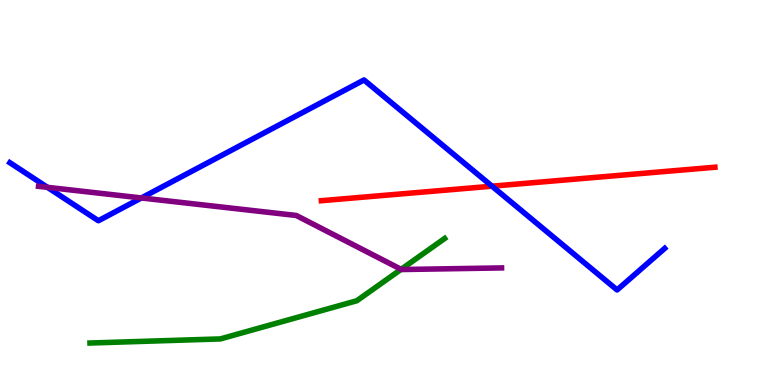[{'lines': ['blue', 'red'], 'intersections': [{'x': 6.35, 'y': 5.16}]}, {'lines': ['green', 'red'], 'intersections': []}, {'lines': ['purple', 'red'], 'intersections': []}, {'lines': ['blue', 'green'], 'intersections': []}, {'lines': ['blue', 'purple'], 'intersections': [{'x': 0.612, 'y': 5.13}, {'x': 1.82, 'y': 4.86}]}, {'lines': ['green', 'purple'], 'intersections': [{'x': 5.18, 'y': 3.0}]}]